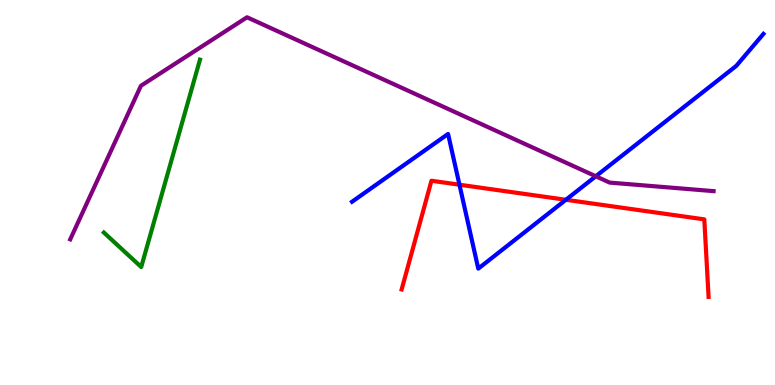[{'lines': ['blue', 'red'], 'intersections': [{'x': 5.93, 'y': 5.2}, {'x': 7.3, 'y': 4.81}]}, {'lines': ['green', 'red'], 'intersections': []}, {'lines': ['purple', 'red'], 'intersections': []}, {'lines': ['blue', 'green'], 'intersections': []}, {'lines': ['blue', 'purple'], 'intersections': [{'x': 7.69, 'y': 5.42}]}, {'lines': ['green', 'purple'], 'intersections': []}]